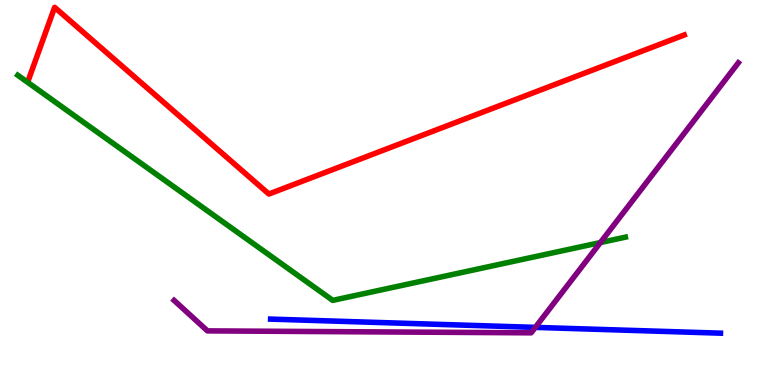[{'lines': ['blue', 'red'], 'intersections': []}, {'lines': ['green', 'red'], 'intersections': []}, {'lines': ['purple', 'red'], 'intersections': []}, {'lines': ['blue', 'green'], 'intersections': []}, {'lines': ['blue', 'purple'], 'intersections': [{'x': 6.91, 'y': 1.5}]}, {'lines': ['green', 'purple'], 'intersections': [{'x': 7.75, 'y': 3.7}]}]